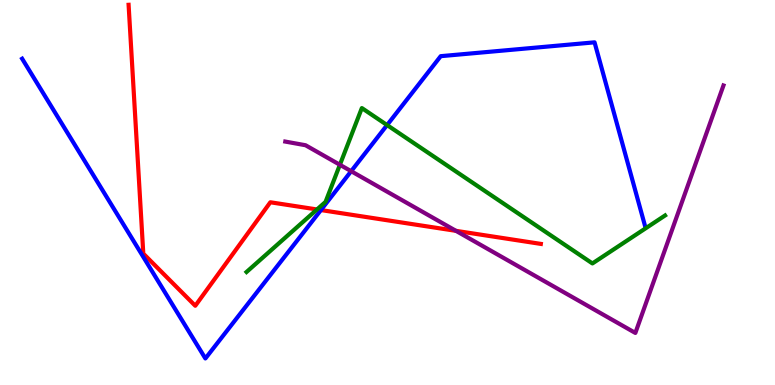[{'lines': ['blue', 'red'], 'intersections': [{'x': 4.14, 'y': 4.54}]}, {'lines': ['green', 'red'], 'intersections': [{'x': 4.09, 'y': 4.56}]}, {'lines': ['purple', 'red'], 'intersections': [{'x': 5.88, 'y': 4.0}]}, {'lines': ['blue', 'green'], 'intersections': [{'x': 4.99, 'y': 6.75}]}, {'lines': ['blue', 'purple'], 'intersections': [{'x': 4.53, 'y': 5.55}]}, {'lines': ['green', 'purple'], 'intersections': [{'x': 4.39, 'y': 5.72}]}]